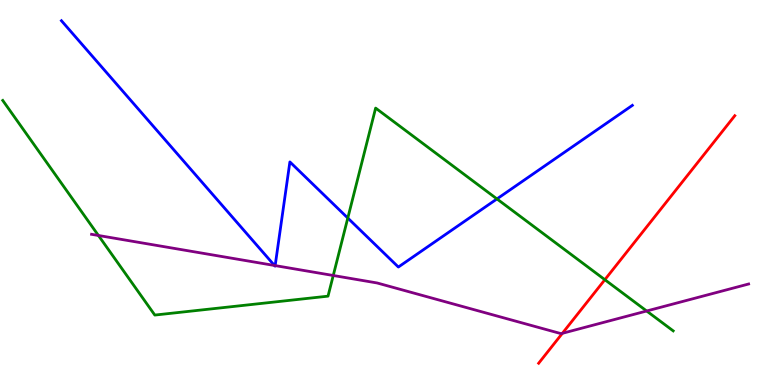[{'lines': ['blue', 'red'], 'intersections': []}, {'lines': ['green', 'red'], 'intersections': [{'x': 7.8, 'y': 2.74}]}, {'lines': ['purple', 'red'], 'intersections': [{'x': 7.26, 'y': 1.34}]}, {'lines': ['blue', 'green'], 'intersections': [{'x': 4.49, 'y': 4.34}, {'x': 6.41, 'y': 4.83}]}, {'lines': ['blue', 'purple'], 'intersections': [{'x': 3.54, 'y': 3.1}, {'x': 3.55, 'y': 3.1}]}, {'lines': ['green', 'purple'], 'intersections': [{'x': 1.27, 'y': 3.88}, {'x': 4.3, 'y': 2.84}, {'x': 8.34, 'y': 1.92}]}]